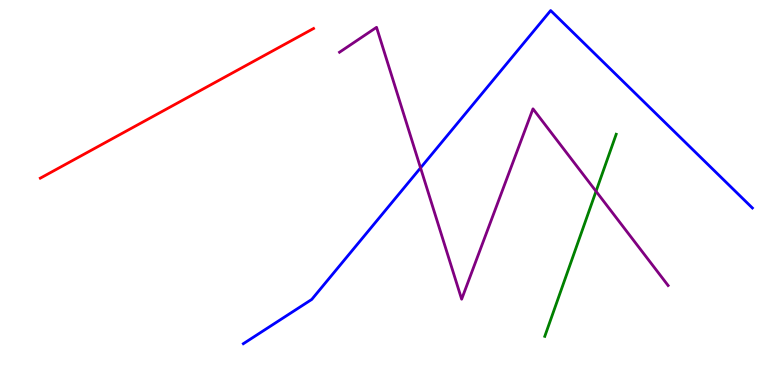[{'lines': ['blue', 'red'], 'intersections': []}, {'lines': ['green', 'red'], 'intersections': []}, {'lines': ['purple', 'red'], 'intersections': []}, {'lines': ['blue', 'green'], 'intersections': []}, {'lines': ['blue', 'purple'], 'intersections': [{'x': 5.43, 'y': 5.64}]}, {'lines': ['green', 'purple'], 'intersections': [{'x': 7.69, 'y': 5.03}]}]